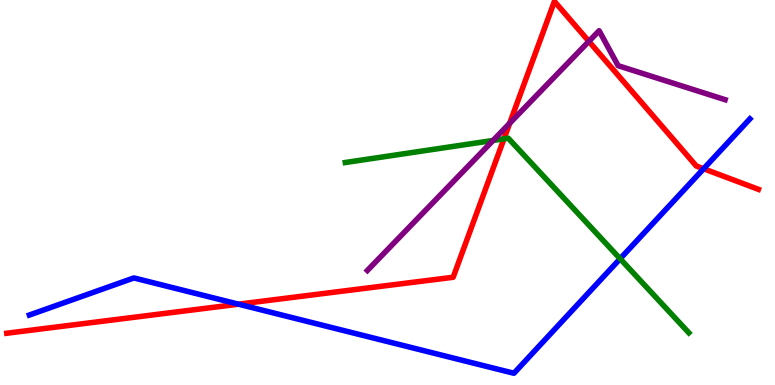[{'lines': ['blue', 'red'], 'intersections': [{'x': 3.08, 'y': 2.1}, {'x': 9.08, 'y': 5.62}]}, {'lines': ['green', 'red'], 'intersections': [{'x': 6.5, 'y': 6.39}]}, {'lines': ['purple', 'red'], 'intersections': [{'x': 6.58, 'y': 6.8}, {'x': 7.6, 'y': 8.93}]}, {'lines': ['blue', 'green'], 'intersections': [{'x': 8.0, 'y': 3.28}]}, {'lines': ['blue', 'purple'], 'intersections': []}, {'lines': ['green', 'purple'], 'intersections': [{'x': 6.36, 'y': 6.35}]}]